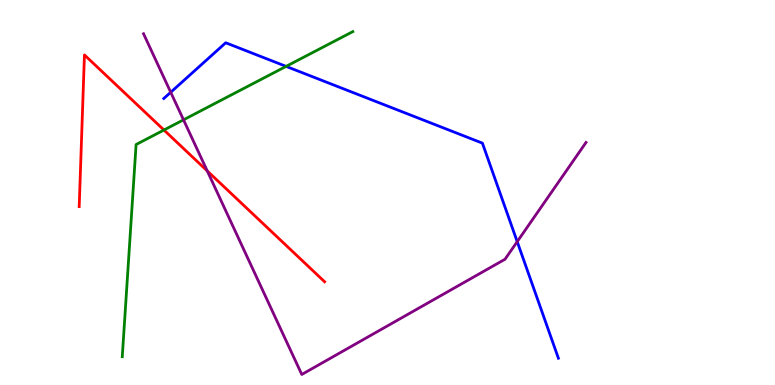[{'lines': ['blue', 'red'], 'intersections': []}, {'lines': ['green', 'red'], 'intersections': [{'x': 2.12, 'y': 6.62}]}, {'lines': ['purple', 'red'], 'intersections': [{'x': 2.67, 'y': 5.56}]}, {'lines': ['blue', 'green'], 'intersections': [{'x': 3.69, 'y': 8.28}]}, {'lines': ['blue', 'purple'], 'intersections': [{'x': 2.2, 'y': 7.6}, {'x': 6.67, 'y': 3.72}]}, {'lines': ['green', 'purple'], 'intersections': [{'x': 2.37, 'y': 6.89}]}]